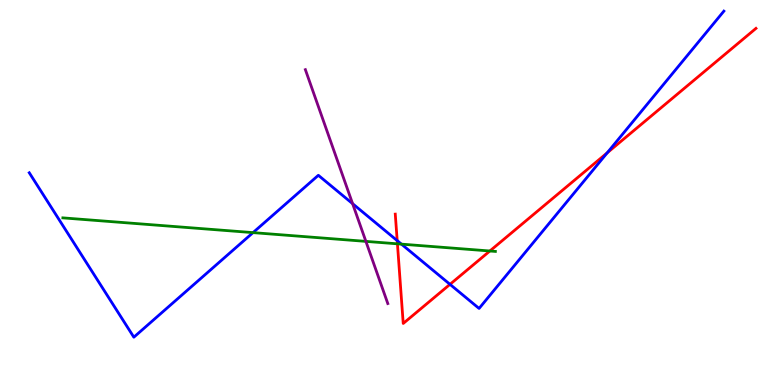[{'lines': ['blue', 'red'], 'intersections': [{'x': 5.13, 'y': 3.75}, {'x': 5.81, 'y': 2.61}, {'x': 7.83, 'y': 6.03}]}, {'lines': ['green', 'red'], 'intersections': [{'x': 5.13, 'y': 3.67}, {'x': 6.32, 'y': 3.48}]}, {'lines': ['purple', 'red'], 'intersections': []}, {'lines': ['blue', 'green'], 'intersections': [{'x': 3.26, 'y': 3.96}, {'x': 5.18, 'y': 3.66}]}, {'lines': ['blue', 'purple'], 'intersections': [{'x': 4.55, 'y': 4.71}]}, {'lines': ['green', 'purple'], 'intersections': [{'x': 4.72, 'y': 3.73}]}]